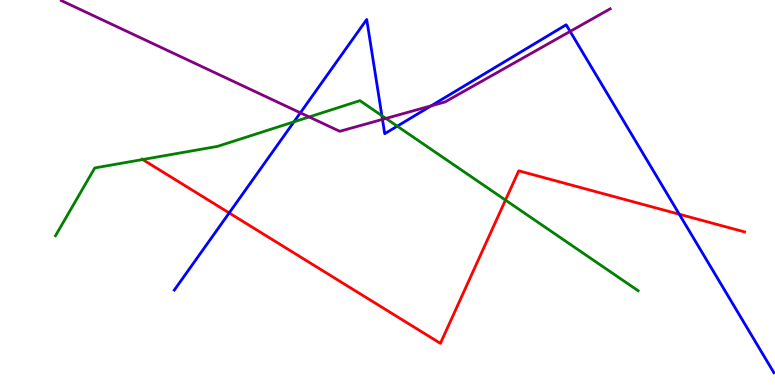[{'lines': ['blue', 'red'], 'intersections': [{'x': 2.96, 'y': 4.47}, {'x': 8.76, 'y': 4.44}]}, {'lines': ['green', 'red'], 'intersections': [{'x': 1.84, 'y': 5.86}, {'x': 6.52, 'y': 4.8}]}, {'lines': ['purple', 'red'], 'intersections': []}, {'lines': ['blue', 'green'], 'intersections': [{'x': 3.79, 'y': 6.84}, {'x': 4.93, 'y': 7.0}, {'x': 5.13, 'y': 6.72}]}, {'lines': ['blue', 'purple'], 'intersections': [{'x': 3.88, 'y': 7.07}, {'x': 4.94, 'y': 6.9}, {'x': 5.56, 'y': 7.25}, {'x': 7.36, 'y': 9.18}]}, {'lines': ['green', 'purple'], 'intersections': [{'x': 3.99, 'y': 6.96}, {'x': 4.98, 'y': 6.92}]}]